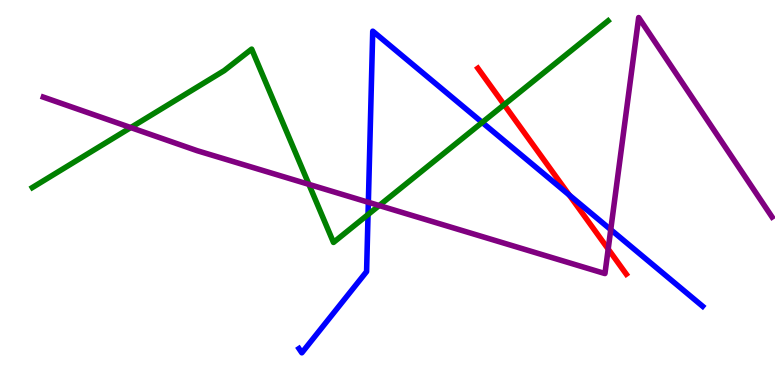[{'lines': ['blue', 'red'], 'intersections': [{'x': 7.35, 'y': 4.93}]}, {'lines': ['green', 'red'], 'intersections': [{'x': 6.51, 'y': 7.28}]}, {'lines': ['purple', 'red'], 'intersections': [{'x': 7.85, 'y': 3.53}]}, {'lines': ['blue', 'green'], 'intersections': [{'x': 4.75, 'y': 4.43}, {'x': 6.22, 'y': 6.82}]}, {'lines': ['blue', 'purple'], 'intersections': [{'x': 4.75, 'y': 4.75}, {'x': 7.88, 'y': 4.04}]}, {'lines': ['green', 'purple'], 'intersections': [{'x': 1.69, 'y': 6.69}, {'x': 3.99, 'y': 5.21}, {'x': 4.89, 'y': 4.66}]}]